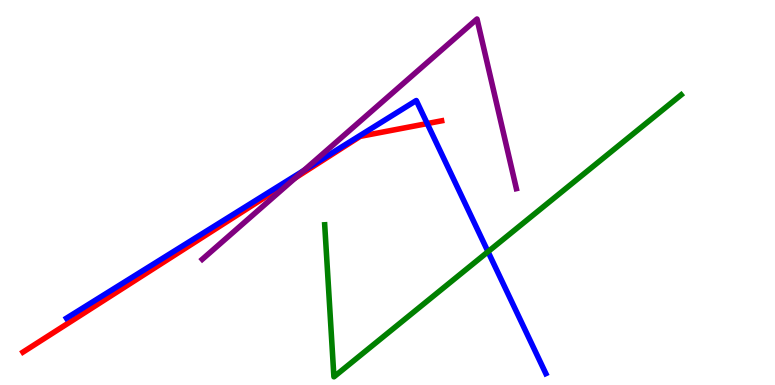[{'lines': ['blue', 'red'], 'intersections': [{'x': 5.51, 'y': 6.79}]}, {'lines': ['green', 'red'], 'intersections': []}, {'lines': ['purple', 'red'], 'intersections': [{'x': 3.81, 'y': 5.38}]}, {'lines': ['blue', 'green'], 'intersections': [{'x': 6.3, 'y': 3.46}]}, {'lines': ['blue', 'purple'], 'intersections': [{'x': 3.92, 'y': 5.57}]}, {'lines': ['green', 'purple'], 'intersections': []}]